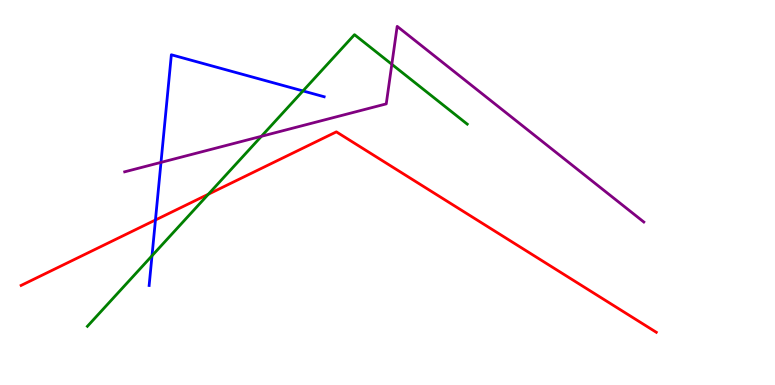[{'lines': ['blue', 'red'], 'intersections': [{'x': 2.01, 'y': 4.29}]}, {'lines': ['green', 'red'], 'intersections': [{'x': 2.69, 'y': 4.96}]}, {'lines': ['purple', 'red'], 'intersections': []}, {'lines': ['blue', 'green'], 'intersections': [{'x': 1.96, 'y': 3.36}, {'x': 3.91, 'y': 7.64}]}, {'lines': ['blue', 'purple'], 'intersections': [{'x': 2.08, 'y': 5.78}]}, {'lines': ['green', 'purple'], 'intersections': [{'x': 3.37, 'y': 6.46}, {'x': 5.06, 'y': 8.33}]}]